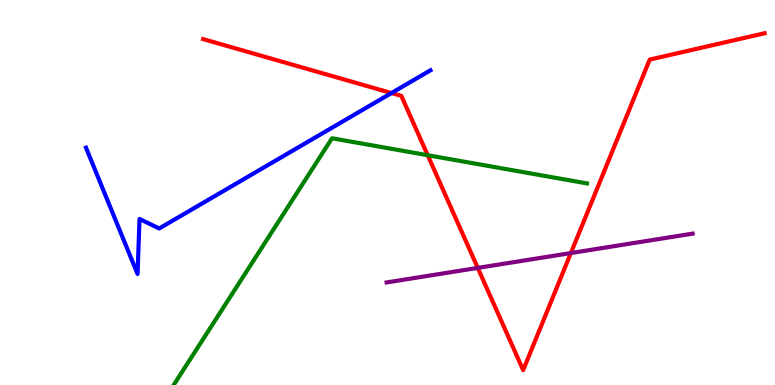[{'lines': ['blue', 'red'], 'intersections': [{'x': 5.05, 'y': 7.58}]}, {'lines': ['green', 'red'], 'intersections': [{'x': 5.52, 'y': 5.97}]}, {'lines': ['purple', 'red'], 'intersections': [{'x': 6.16, 'y': 3.04}, {'x': 7.37, 'y': 3.43}]}, {'lines': ['blue', 'green'], 'intersections': []}, {'lines': ['blue', 'purple'], 'intersections': []}, {'lines': ['green', 'purple'], 'intersections': []}]